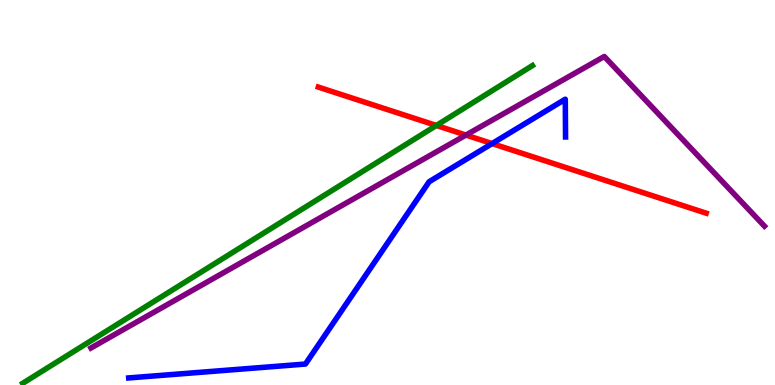[{'lines': ['blue', 'red'], 'intersections': [{'x': 6.35, 'y': 6.27}]}, {'lines': ['green', 'red'], 'intersections': [{'x': 5.63, 'y': 6.74}]}, {'lines': ['purple', 'red'], 'intersections': [{'x': 6.01, 'y': 6.49}]}, {'lines': ['blue', 'green'], 'intersections': []}, {'lines': ['blue', 'purple'], 'intersections': []}, {'lines': ['green', 'purple'], 'intersections': []}]